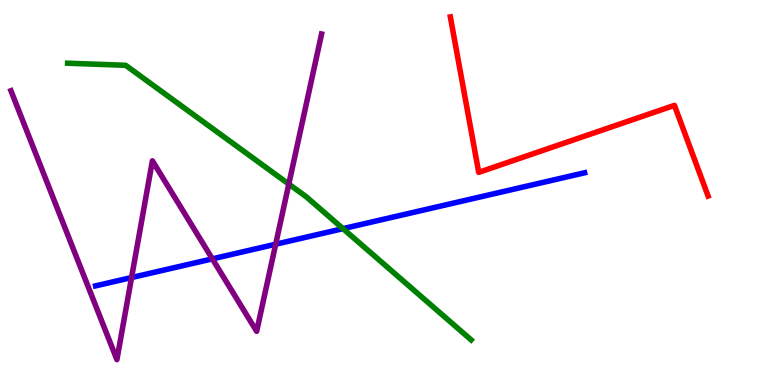[{'lines': ['blue', 'red'], 'intersections': []}, {'lines': ['green', 'red'], 'intersections': []}, {'lines': ['purple', 'red'], 'intersections': []}, {'lines': ['blue', 'green'], 'intersections': [{'x': 4.43, 'y': 4.06}]}, {'lines': ['blue', 'purple'], 'intersections': [{'x': 1.7, 'y': 2.79}, {'x': 2.74, 'y': 3.28}, {'x': 3.56, 'y': 3.66}]}, {'lines': ['green', 'purple'], 'intersections': [{'x': 3.73, 'y': 5.22}]}]